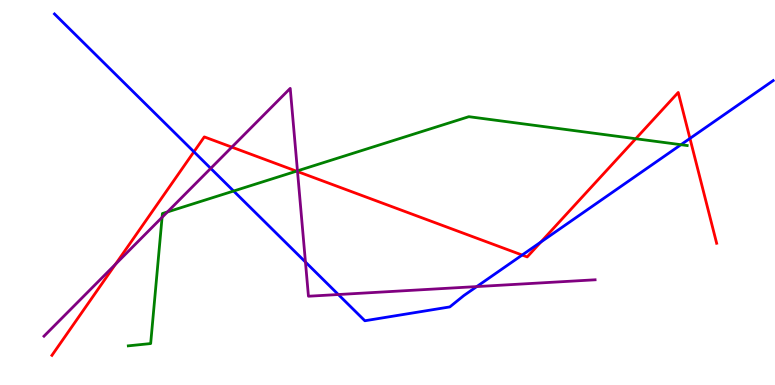[{'lines': ['blue', 'red'], 'intersections': [{'x': 2.5, 'y': 6.06}, {'x': 6.74, 'y': 3.38}, {'x': 6.98, 'y': 3.71}, {'x': 8.9, 'y': 6.4}]}, {'lines': ['green', 'red'], 'intersections': [{'x': 3.83, 'y': 5.55}, {'x': 8.2, 'y': 6.4}]}, {'lines': ['purple', 'red'], 'intersections': [{'x': 1.49, 'y': 3.14}, {'x': 2.99, 'y': 6.18}, {'x': 3.84, 'y': 5.54}]}, {'lines': ['blue', 'green'], 'intersections': [{'x': 3.01, 'y': 5.04}, {'x': 8.79, 'y': 6.24}]}, {'lines': ['blue', 'purple'], 'intersections': [{'x': 2.72, 'y': 5.63}, {'x': 3.94, 'y': 3.19}, {'x': 4.37, 'y': 2.35}, {'x': 6.15, 'y': 2.56}]}, {'lines': ['green', 'purple'], 'intersections': [{'x': 2.09, 'y': 4.35}, {'x': 2.16, 'y': 4.49}, {'x': 3.84, 'y': 5.56}]}]